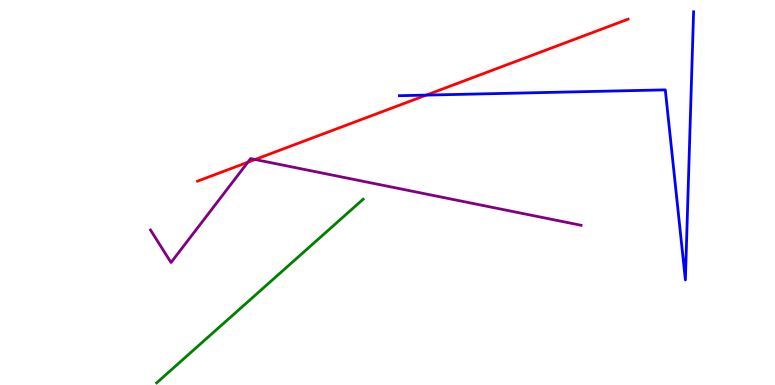[{'lines': ['blue', 'red'], 'intersections': [{'x': 5.5, 'y': 7.53}]}, {'lines': ['green', 'red'], 'intersections': []}, {'lines': ['purple', 'red'], 'intersections': [{'x': 3.2, 'y': 5.79}, {'x': 3.29, 'y': 5.86}]}, {'lines': ['blue', 'green'], 'intersections': []}, {'lines': ['blue', 'purple'], 'intersections': []}, {'lines': ['green', 'purple'], 'intersections': []}]